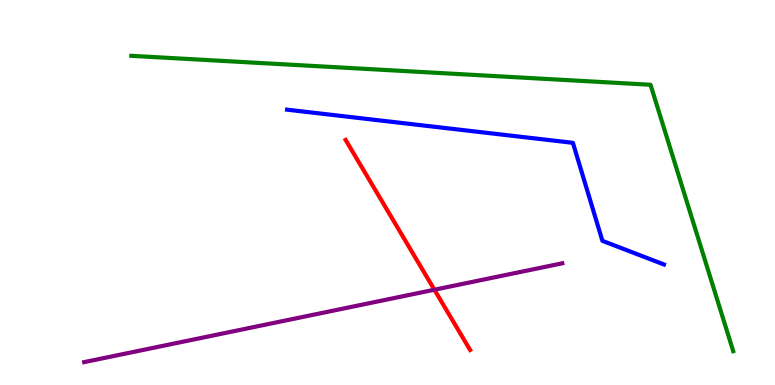[{'lines': ['blue', 'red'], 'intersections': []}, {'lines': ['green', 'red'], 'intersections': []}, {'lines': ['purple', 'red'], 'intersections': [{'x': 5.61, 'y': 2.47}]}, {'lines': ['blue', 'green'], 'intersections': []}, {'lines': ['blue', 'purple'], 'intersections': []}, {'lines': ['green', 'purple'], 'intersections': []}]